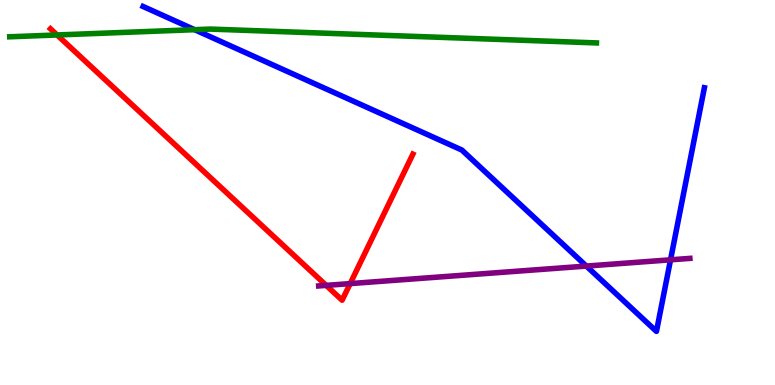[{'lines': ['blue', 'red'], 'intersections': []}, {'lines': ['green', 'red'], 'intersections': [{'x': 0.737, 'y': 9.09}]}, {'lines': ['purple', 'red'], 'intersections': [{'x': 4.21, 'y': 2.59}, {'x': 4.52, 'y': 2.63}]}, {'lines': ['blue', 'green'], 'intersections': [{'x': 2.51, 'y': 9.23}]}, {'lines': ['blue', 'purple'], 'intersections': [{'x': 7.57, 'y': 3.09}, {'x': 8.65, 'y': 3.25}]}, {'lines': ['green', 'purple'], 'intersections': []}]